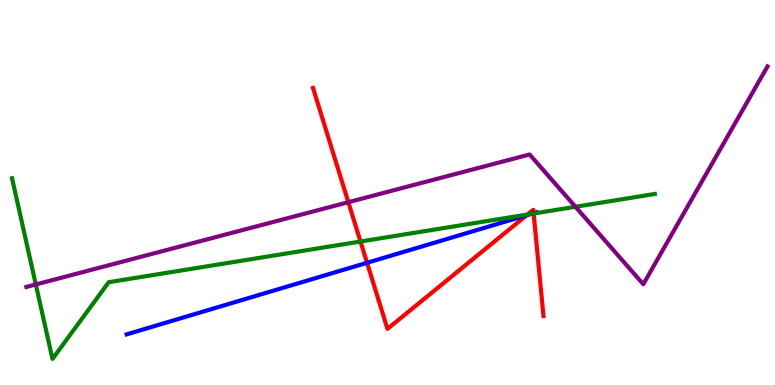[{'lines': ['blue', 'red'], 'intersections': [{'x': 4.74, 'y': 3.17}, {'x': 6.79, 'y': 4.41}, {'x': 6.89, 'y': 4.46}]}, {'lines': ['green', 'red'], 'intersections': [{'x': 4.65, 'y': 3.73}, {'x': 6.81, 'y': 4.43}, {'x': 6.89, 'y': 4.45}]}, {'lines': ['purple', 'red'], 'intersections': [{'x': 4.49, 'y': 4.75}]}, {'lines': ['blue', 'green'], 'intersections': [{'x': 6.85, 'y': 4.44}]}, {'lines': ['blue', 'purple'], 'intersections': []}, {'lines': ['green', 'purple'], 'intersections': [{'x': 0.462, 'y': 2.61}, {'x': 7.43, 'y': 4.63}]}]